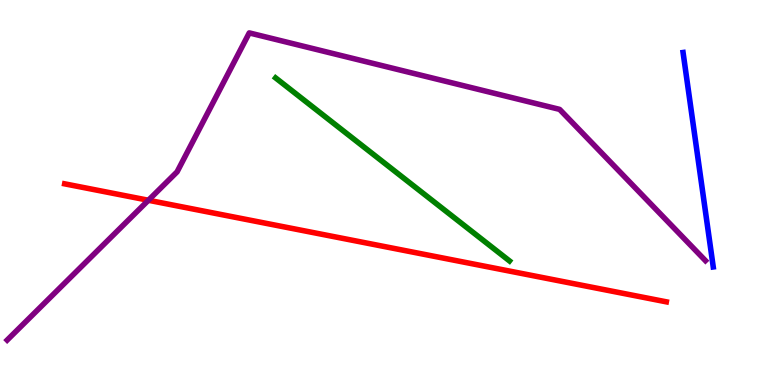[{'lines': ['blue', 'red'], 'intersections': []}, {'lines': ['green', 'red'], 'intersections': []}, {'lines': ['purple', 'red'], 'intersections': [{'x': 1.91, 'y': 4.8}]}, {'lines': ['blue', 'green'], 'intersections': []}, {'lines': ['blue', 'purple'], 'intersections': []}, {'lines': ['green', 'purple'], 'intersections': []}]